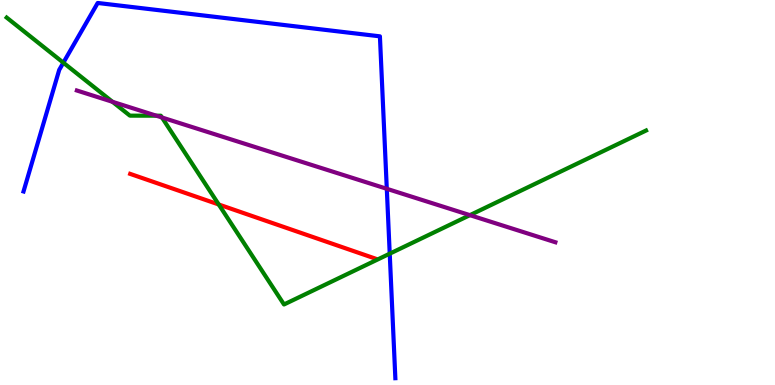[{'lines': ['blue', 'red'], 'intersections': []}, {'lines': ['green', 'red'], 'intersections': [{'x': 2.82, 'y': 4.69}]}, {'lines': ['purple', 'red'], 'intersections': []}, {'lines': ['blue', 'green'], 'intersections': [{'x': 0.818, 'y': 8.37}, {'x': 5.03, 'y': 3.41}]}, {'lines': ['blue', 'purple'], 'intersections': [{'x': 4.99, 'y': 5.1}]}, {'lines': ['green', 'purple'], 'intersections': [{'x': 1.45, 'y': 7.36}, {'x': 2.02, 'y': 6.99}, {'x': 2.09, 'y': 6.95}, {'x': 6.06, 'y': 4.41}]}]